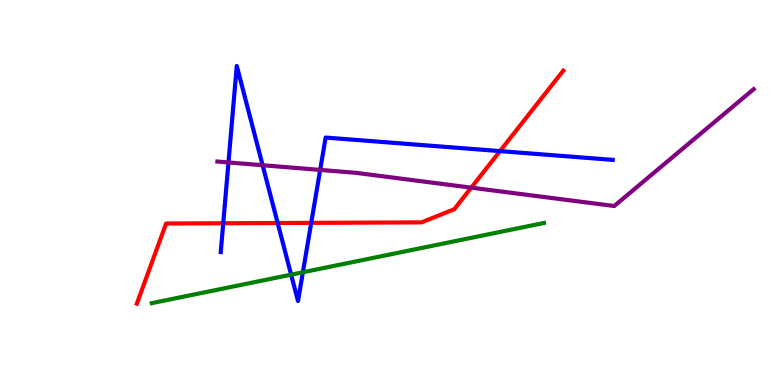[{'lines': ['blue', 'red'], 'intersections': [{'x': 2.88, 'y': 4.2}, {'x': 3.58, 'y': 4.21}, {'x': 4.02, 'y': 4.21}, {'x': 6.45, 'y': 6.08}]}, {'lines': ['green', 'red'], 'intersections': []}, {'lines': ['purple', 'red'], 'intersections': [{'x': 6.08, 'y': 5.13}]}, {'lines': ['blue', 'green'], 'intersections': [{'x': 3.76, 'y': 2.87}, {'x': 3.91, 'y': 2.93}]}, {'lines': ['blue', 'purple'], 'intersections': [{'x': 2.95, 'y': 5.78}, {'x': 3.39, 'y': 5.71}, {'x': 4.13, 'y': 5.59}]}, {'lines': ['green', 'purple'], 'intersections': []}]